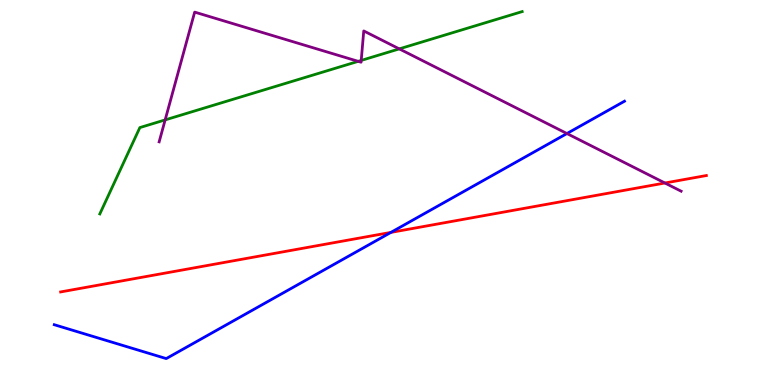[{'lines': ['blue', 'red'], 'intersections': [{'x': 5.04, 'y': 3.96}]}, {'lines': ['green', 'red'], 'intersections': []}, {'lines': ['purple', 'red'], 'intersections': [{'x': 8.58, 'y': 5.25}]}, {'lines': ['blue', 'green'], 'intersections': []}, {'lines': ['blue', 'purple'], 'intersections': [{'x': 7.32, 'y': 6.53}]}, {'lines': ['green', 'purple'], 'intersections': [{'x': 2.13, 'y': 6.89}, {'x': 4.62, 'y': 8.41}, {'x': 4.66, 'y': 8.43}, {'x': 5.15, 'y': 8.73}]}]